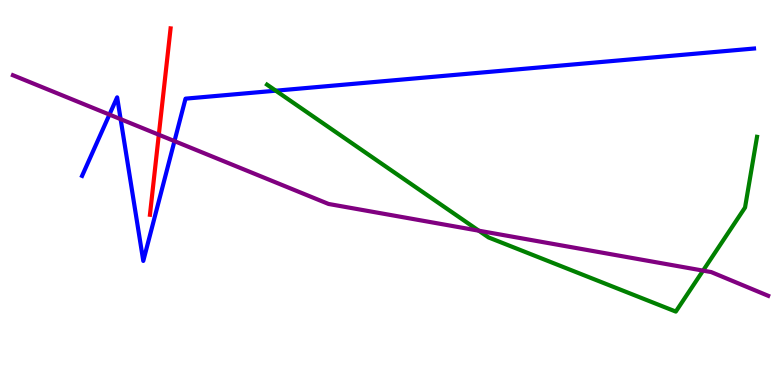[{'lines': ['blue', 'red'], 'intersections': []}, {'lines': ['green', 'red'], 'intersections': []}, {'lines': ['purple', 'red'], 'intersections': [{'x': 2.05, 'y': 6.5}]}, {'lines': ['blue', 'green'], 'intersections': [{'x': 3.56, 'y': 7.64}]}, {'lines': ['blue', 'purple'], 'intersections': [{'x': 1.41, 'y': 7.02}, {'x': 1.56, 'y': 6.91}, {'x': 2.25, 'y': 6.33}]}, {'lines': ['green', 'purple'], 'intersections': [{'x': 6.18, 'y': 4.01}, {'x': 9.07, 'y': 2.97}]}]